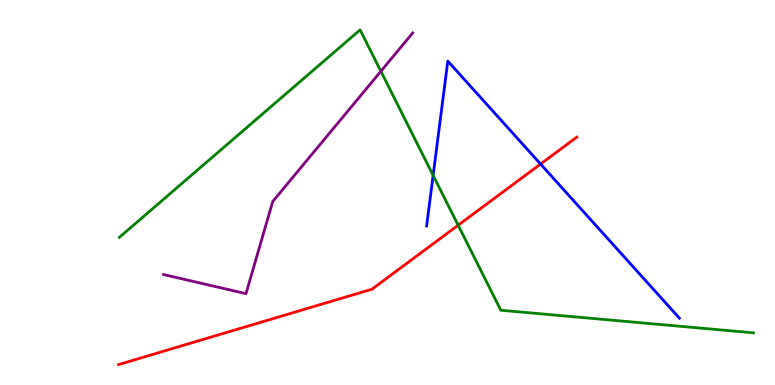[{'lines': ['blue', 'red'], 'intersections': [{'x': 6.97, 'y': 5.74}]}, {'lines': ['green', 'red'], 'intersections': [{'x': 5.91, 'y': 4.15}]}, {'lines': ['purple', 'red'], 'intersections': []}, {'lines': ['blue', 'green'], 'intersections': [{'x': 5.59, 'y': 5.44}]}, {'lines': ['blue', 'purple'], 'intersections': []}, {'lines': ['green', 'purple'], 'intersections': [{'x': 4.91, 'y': 8.15}]}]